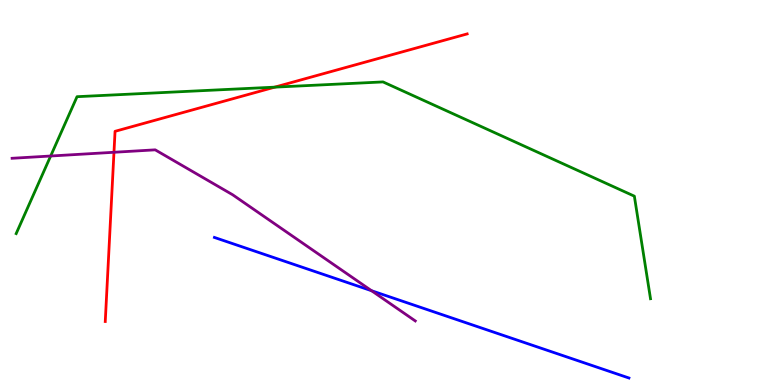[{'lines': ['blue', 'red'], 'intersections': []}, {'lines': ['green', 'red'], 'intersections': [{'x': 3.55, 'y': 7.74}]}, {'lines': ['purple', 'red'], 'intersections': [{'x': 1.47, 'y': 6.04}]}, {'lines': ['blue', 'green'], 'intersections': []}, {'lines': ['blue', 'purple'], 'intersections': [{'x': 4.79, 'y': 2.45}]}, {'lines': ['green', 'purple'], 'intersections': [{'x': 0.654, 'y': 5.95}]}]